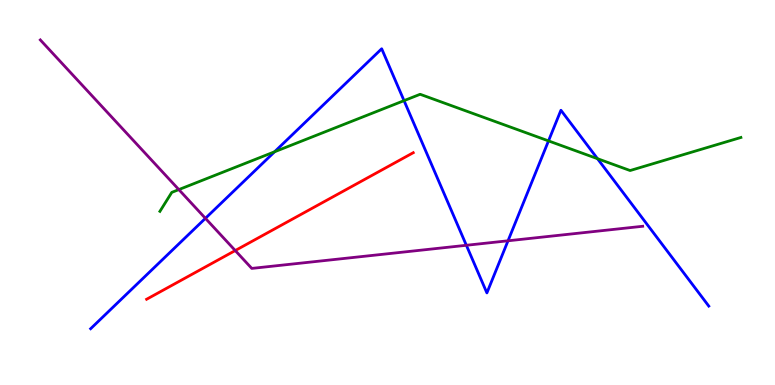[{'lines': ['blue', 'red'], 'intersections': []}, {'lines': ['green', 'red'], 'intersections': []}, {'lines': ['purple', 'red'], 'intersections': [{'x': 3.04, 'y': 3.49}]}, {'lines': ['blue', 'green'], 'intersections': [{'x': 3.54, 'y': 6.06}, {'x': 5.21, 'y': 7.39}, {'x': 7.08, 'y': 6.34}, {'x': 7.71, 'y': 5.88}]}, {'lines': ['blue', 'purple'], 'intersections': [{'x': 2.65, 'y': 4.33}, {'x': 6.02, 'y': 3.63}, {'x': 6.56, 'y': 3.75}]}, {'lines': ['green', 'purple'], 'intersections': [{'x': 2.31, 'y': 5.08}]}]